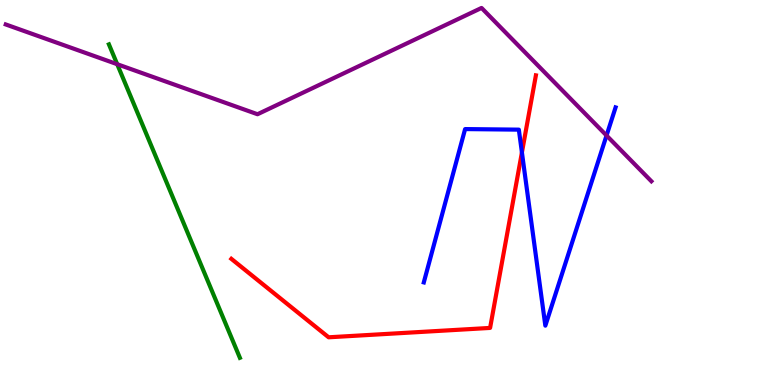[{'lines': ['blue', 'red'], 'intersections': [{'x': 6.73, 'y': 6.04}]}, {'lines': ['green', 'red'], 'intersections': []}, {'lines': ['purple', 'red'], 'intersections': []}, {'lines': ['blue', 'green'], 'intersections': []}, {'lines': ['blue', 'purple'], 'intersections': [{'x': 7.83, 'y': 6.48}]}, {'lines': ['green', 'purple'], 'intersections': [{'x': 1.51, 'y': 8.33}]}]